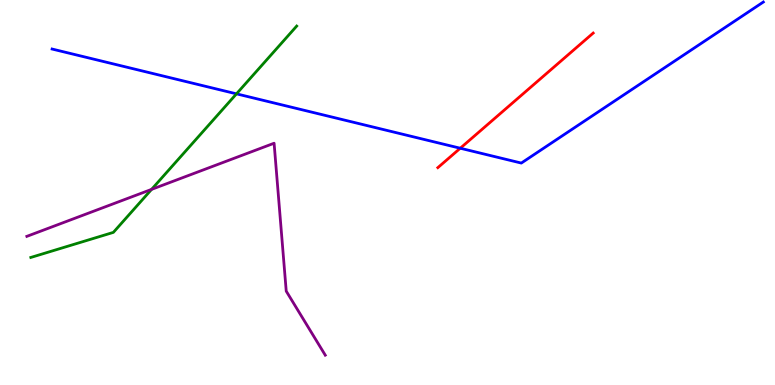[{'lines': ['blue', 'red'], 'intersections': [{'x': 5.94, 'y': 6.15}]}, {'lines': ['green', 'red'], 'intersections': []}, {'lines': ['purple', 'red'], 'intersections': []}, {'lines': ['blue', 'green'], 'intersections': [{'x': 3.05, 'y': 7.56}]}, {'lines': ['blue', 'purple'], 'intersections': []}, {'lines': ['green', 'purple'], 'intersections': [{'x': 1.96, 'y': 5.08}]}]